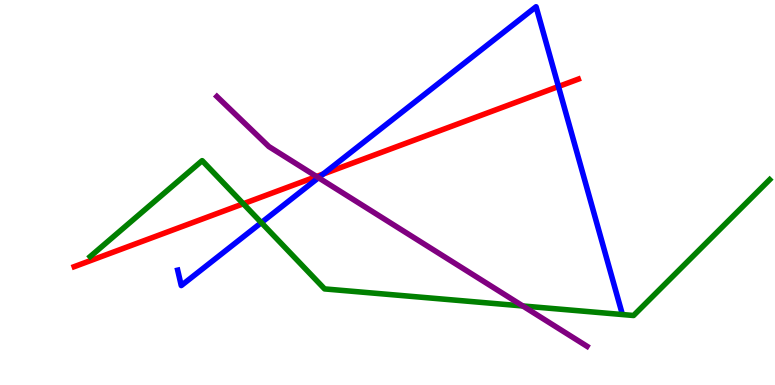[{'lines': ['blue', 'red'], 'intersections': [{'x': 4.17, 'y': 5.48}, {'x': 7.21, 'y': 7.75}]}, {'lines': ['green', 'red'], 'intersections': [{'x': 3.14, 'y': 4.71}]}, {'lines': ['purple', 'red'], 'intersections': [{'x': 4.08, 'y': 5.42}]}, {'lines': ['blue', 'green'], 'intersections': [{'x': 3.37, 'y': 4.22}]}, {'lines': ['blue', 'purple'], 'intersections': [{'x': 4.11, 'y': 5.38}]}, {'lines': ['green', 'purple'], 'intersections': [{'x': 6.75, 'y': 2.05}]}]